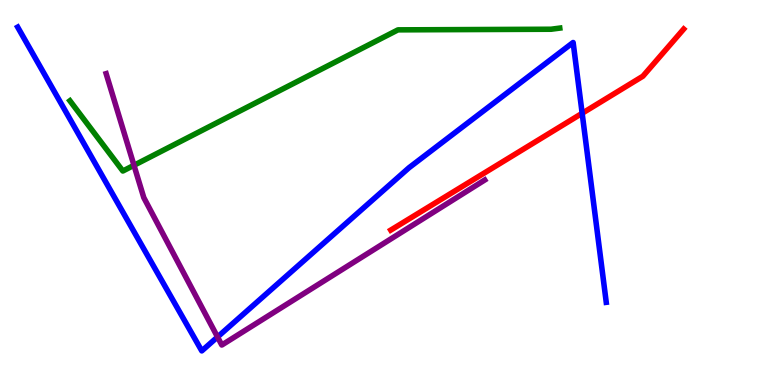[{'lines': ['blue', 'red'], 'intersections': [{'x': 7.51, 'y': 7.06}]}, {'lines': ['green', 'red'], 'intersections': []}, {'lines': ['purple', 'red'], 'intersections': []}, {'lines': ['blue', 'green'], 'intersections': []}, {'lines': ['blue', 'purple'], 'intersections': [{'x': 2.81, 'y': 1.25}]}, {'lines': ['green', 'purple'], 'intersections': [{'x': 1.73, 'y': 5.71}]}]